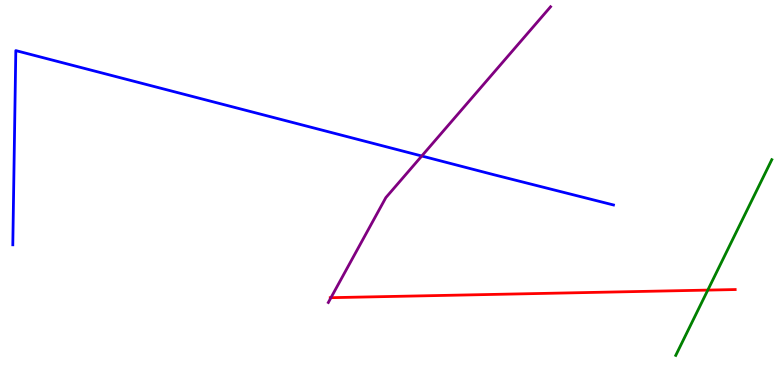[{'lines': ['blue', 'red'], 'intersections': []}, {'lines': ['green', 'red'], 'intersections': [{'x': 9.13, 'y': 2.46}]}, {'lines': ['purple', 'red'], 'intersections': [{'x': 4.27, 'y': 2.27}]}, {'lines': ['blue', 'green'], 'intersections': []}, {'lines': ['blue', 'purple'], 'intersections': [{'x': 5.44, 'y': 5.95}]}, {'lines': ['green', 'purple'], 'intersections': []}]